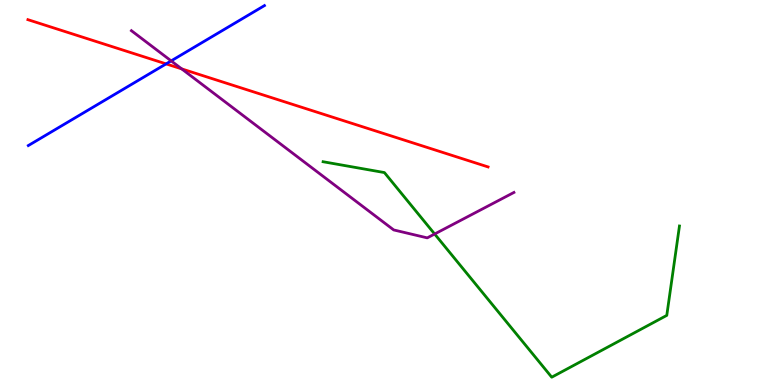[{'lines': ['blue', 'red'], 'intersections': [{'x': 2.14, 'y': 8.34}]}, {'lines': ['green', 'red'], 'intersections': []}, {'lines': ['purple', 'red'], 'intersections': [{'x': 2.34, 'y': 8.21}]}, {'lines': ['blue', 'green'], 'intersections': []}, {'lines': ['blue', 'purple'], 'intersections': [{'x': 2.21, 'y': 8.42}]}, {'lines': ['green', 'purple'], 'intersections': [{'x': 5.61, 'y': 3.92}]}]